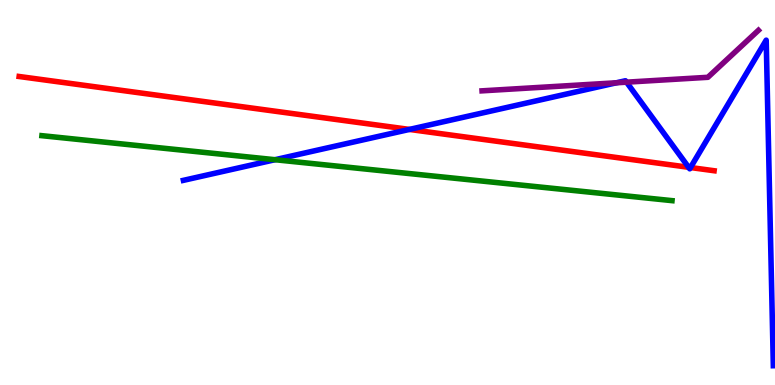[{'lines': ['blue', 'red'], 'intersections': [{'x': 5.28, 'y': 6.64}, {'x': 8.89, 'y': 5.66}, {'x': 8.91, 'y': 5.65}]}, {'lines': ['green', 'red'], 'intersections': []}, {'lines': ['purple', 'red'], 'intersections': []}, {'lines': ['blue', 'green'], 'intersections': [{'x': 3.55, 'y': 5.85}]}, {'lines': ['blue', 'purple'], 'intersections': [{'x': 7.95, 'y': 7.85}, {'x': 8.08, 'y': 7.87}]}, {'lines': ['green', 'purple'], 'intersections': []}]